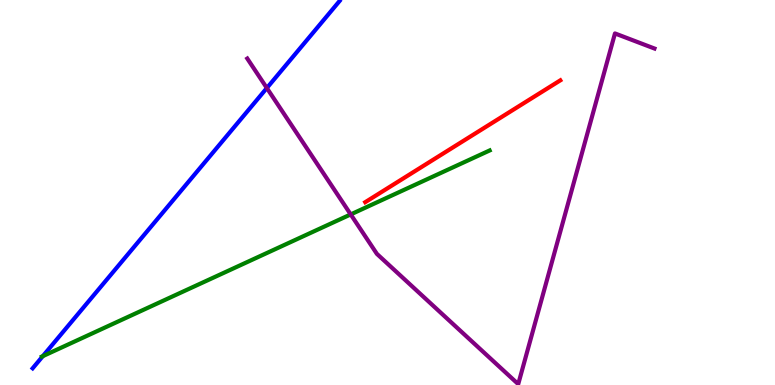[{'lines': ['blue', 'red'], 'intersections': []}, {'lines': ['green', 'red'], 'intersections': []}, {'lines': ['purple', 'red'], 'intersections': []}, {'lines': ['blue', 'green'], 'intersections': [{'x': 0.553, 'y': 0.75}]}, {'lines': ['blue', 'purple'], 'intersections': [{'x': 3.44, 'y': 7.71}]}, {'lines': ['green', 'purple'], 'intersections': [{'x': 4.53, 'y': 4.43}]}]